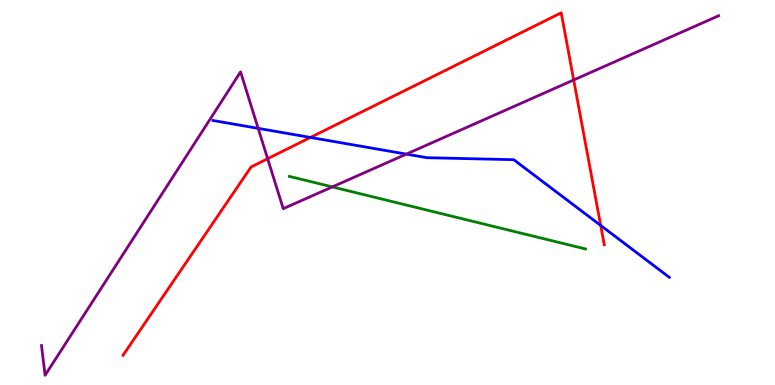[{'lines': ['blue', 'red'], 'intersections': [{'x': 4.01, 'y': 6.43}, {'x': 7.75, 'y': 4.14}]}, {'lines': ['green', 'red'], 'intersections': []}, {'lines': ['purple', 'red'], 'intersections': [{'x': 3.45, 'y': 5.88}, {'x': 7.4, 'y': 7.92}]}, {'lines': ['blue', 'green'], 'intersections': []}, {'lines': ['blue', 'purple'], 'intersections': [{'x': 3.33, 'y': 6.67}, {'x': 5.24, 'y': 6.0}]}, {'lines': ['green', 'purple'], 'intersections': [{'x': 4.29, 'y': 5.15}]}]